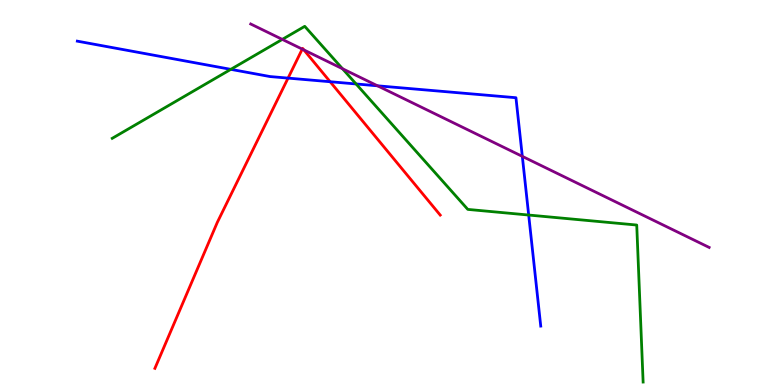[{'lines': ['blue', 'red'], 'intersections': [{'x': 3.72, 'y': 7.97}, {'x': 4.26, 'y': 7.88}]}, {'lines': ['green', 'red'], 'intersections': []}, {'lines': ['purple', 'red'], 'intersections': [{'x': 3.9, 'y': 8.72}, {'x': 3.92, 'y': 8.7}]}, {'lines': ['blue', 'green'], 'intersections': [{'x': 2.98, 'y': 8.2}, {'x': 4.59, 'y': 7.82}, {'x': 6.82, 'y': 4.41}]}, {'lines': ['blue', 'purple'], 'intersections': [{'x': 4.87, 'y': 7.77}, {'x': 6.74, 'y': 5.94}]}, {'lines': ['green', 'purple'], 'intersections': [{'x': 3.64, 'y': 8.98}, {'x': 4.42, 'y': 8.21}]}]